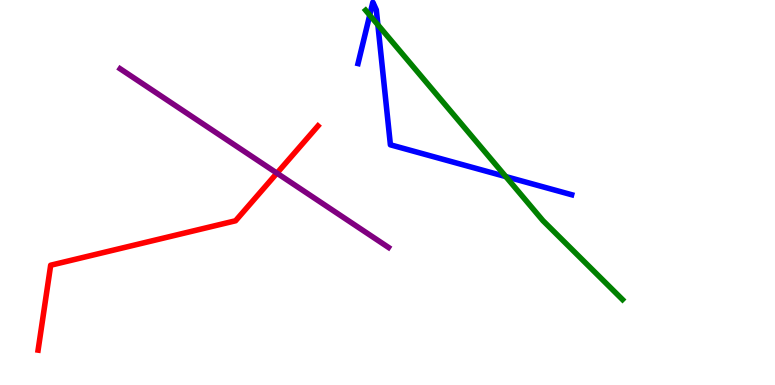[{'lines': ['blue', 'red'], 'intersections': []}, {'lines': ['green', 'red'], 'intersections': []}, {'lines': ['purple', 'red'], 'intersections': [{'x': 3.57, 'y': 5.5}]}, {'lines': ['blue', 'green'], 'intersections': [{'x': 4.77, 'y': 9.61}, {'x': 4.88, 'y': 9.35}, {'x': 6.53, 'y': 5.41}]}, {'lines': ['blue', 'purple'], 'intersections': []}, {'lines': ['green', 'purple'], 'intersections': []}]